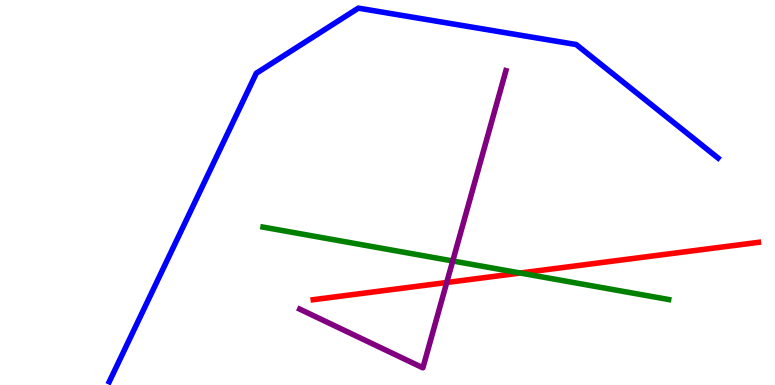[{'lines': ['blue', 'red'], 'intersections': []}, {'lines': ['green', 'red'], 'intersections': [{'x': 6.71, 'y': 2.91}]}, {'lines': ['purple', 'red'], 'intersections': [{'x': 5.76, 'y': 2.66}]}, {'lines': ['blue', 'green'], 'intersections': []}, {'lines': ['blue', 'purple'], 'intersections': []}, {'lines': ['green', 'purple'], 'intersections': [{'x': 5.84, 'y': 3.22}]}]